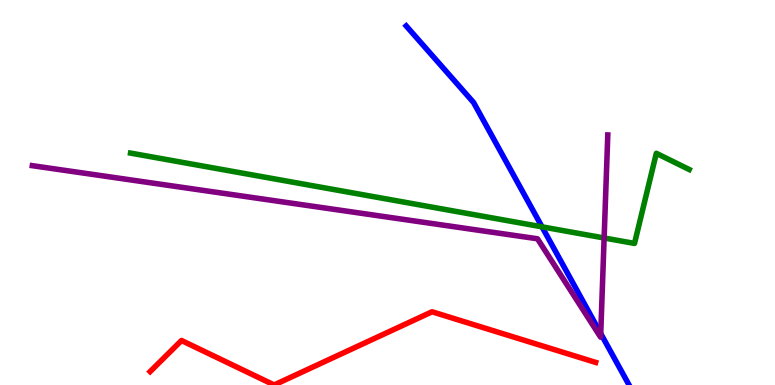[{'lines': ['blue', 'red'], 'intersections': []}, {'lines': ['green', 'red'], 'intersections': []}, {'lines': ['purple', 'red'], 'intersections': []}, {'lines': ['blue', 'green'], 'intersections': [{'x': 6.99, 'y': 4.11}]}, {'lines': ['blue', 'purple'], 'intersections': [{'x': 7.75, 'y': 1.34}]}, {'lines': ['green', 'purple'], 'intersections': [{'x': 7.8, 'y': 3.82}]}]